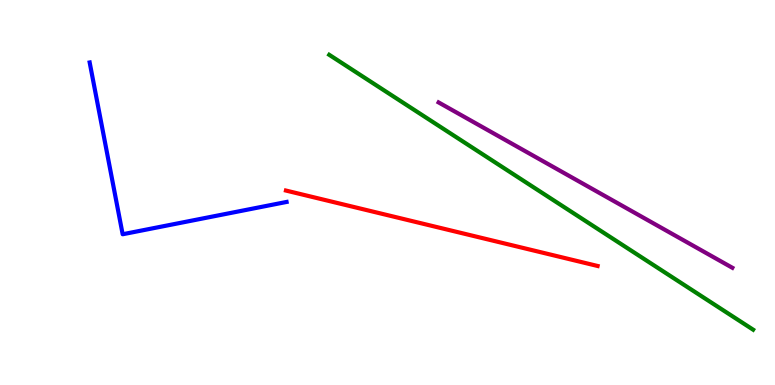[{'lines': ['blue', 'red'], 'intersections': []}, {'lines': ['green', 'red'], 'intersections': []}, {'lines': ['purple', 'red'], 'intersections': []}, {'lines': ['blue', 'green'], 'intersections': []}, {'lines': ['blue', 'purple'], 'intersections': []}, {'lines': ['green', 'purple'], 'intersections': []}]